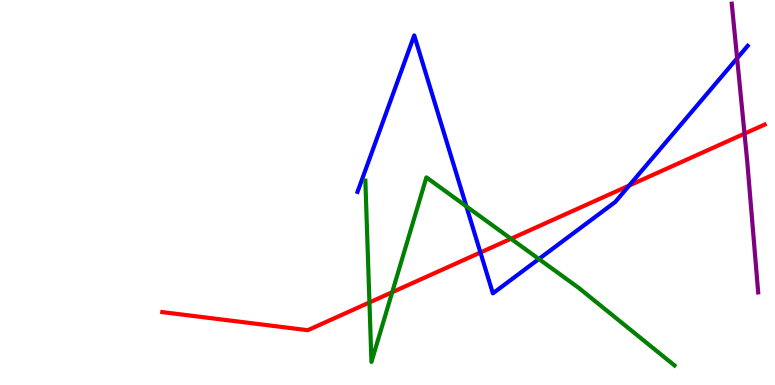[{'lines': ['blue', 'red'], 'intersections': [{'x': 6.2, 'y': 3.44}, {'x': 8.12, 'y': 5.18}]}, {'lines': ['green', 'red'], 'intersections': [{'x': 4.77, 'y': 2.14}, {'x': 5.06, 'y': 2.41}, {'x': 6.59, 'y': 3.8}]}, {'lines': ['purple', 'red'], 'intersections': [{'x': 9.61, 'y': 6.53}]}, {'lines': ['blue', 'green'], 'intersections': [{'x': 6.02, 'y': 4.64}, {'x': 6.95, 'y': 3.27}]}, {'lines': ['blue', 'purple'], 'intersections': [{'x': 9.51, 'y': 8.49}]}, {'lines': ['green', 'purple'], 'intersections': []}]